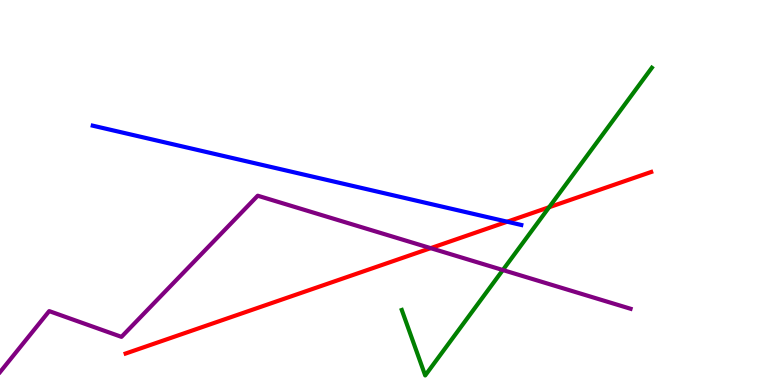[{'lines': ['blue', 'red'], 'intersections': [{'x': 6.54, 'y': 4.24}]}, {'lines': ['green', 'red'], 'intersections': [{'x': 7.09, 'y': 4.62}]}, {'lines': ['purple', 'red'], 'intersections': [{'x': 5.56, 'y': 3.55}]}, {'lines': ['blue', 'green'], 'intersections': []}, {'lines': ['blue', 'purple'], 'intersections': []}, {'lines': ['green', 'purple'], 'intersections': [{'x': 6.49, 'y': 2.99}]}]